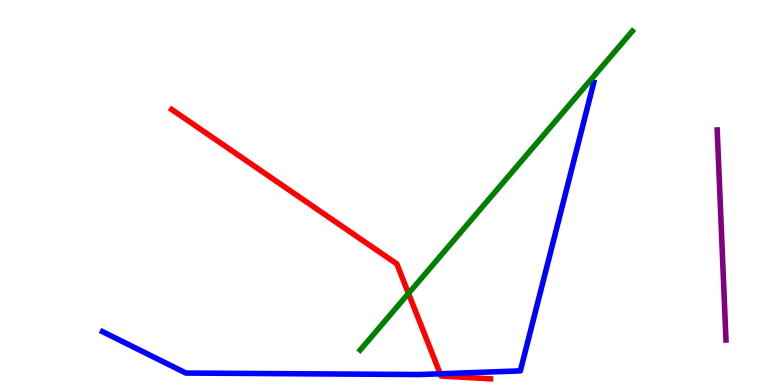[{'lines': ['blue', 'red'], 'intersections': [{'x': 5.68, 'y': 0.291}]}, {'lines': ['green', 'red'], 'intersections': [{'x': 5.27, 'y': 2.38}]}, {'lines': ['purple', 'red'], 'intersections': []}, {'lines': ['blue', 'green'], 'intersections': []}, {'lines': ['blue', 'purple'], 'intersections': []}, {'lines': ['green', 'purple'], 'intersections': []}]